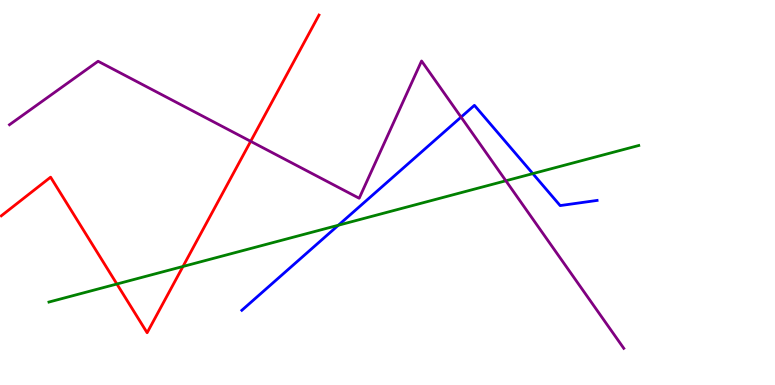[{'lines': ['blue', 'red'], 'intersections': []}, {'lines': ['green', 'red'], 'intersections': [{'x': 1.51, 'y': 2.62}, {'x': 2.36, 'y': 3.08}]}, {'lines': ['purple', 'red'], 'intersections': [{'x': 3.23, 'y': 6.33}]}, {'lines': ['blue', 'green'], 'intersections': [{'x': 4.37, 'y': 4.15}, {'x': 6.88, 'y': 5.49}]}, {'lines': ['blue', 'purple'], 'intersections': [{'x': 5.95, 'y': 6.96}]}, {'lines': ['green', 'purple'], 'intersections': [{'x': 6.53, 'y': 5.3}]}]